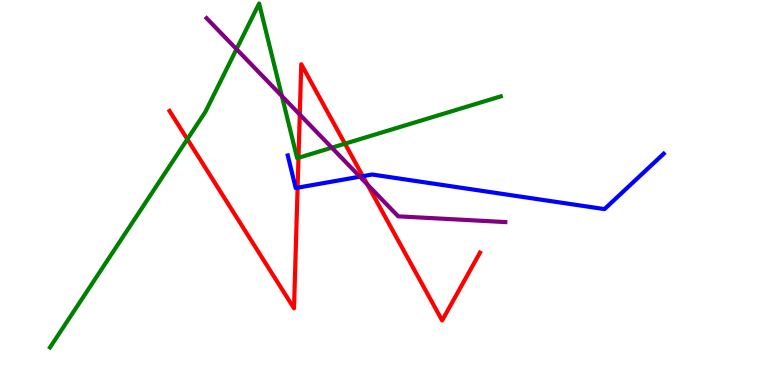[{'lines': ['blue', 'red'], 'intersections': [{'x': 3.84, 'y': 5.13}, {'x': 4.68, 'y': 5.42}]}, {'lines': ['green', 'red'], 'intersections': [{'x': 2.42, 'y': 6.38}, {'x': 3.85, 'y': 5.9}, {'x': 4.45, 'y': 6.27}]}, {'lines': ['purple', 'red'], 'intersections': [{'x': 3.87, 'y': 7.02}, {'x': 4.74, 'y': 5.21}]}, {'lines': ['blue', 'green'], 'intersections': []}, {'lines': ['blue', 'purple'], 'intersections': [{'x': 4.64, 'y': 5.41}]}, {'lines': ['green', 'purple'], 'intersections': [{'x': 3.05, 'y': 8.72}, {'x': 3.64, 'y': 7.51}, {'x': 4.28, 'y': 6.16}]}]